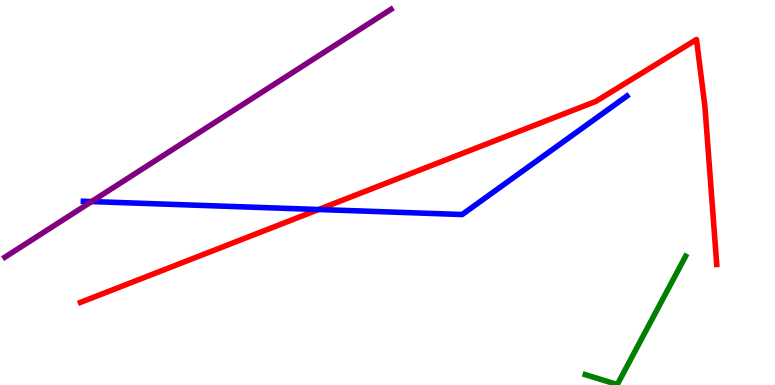[{'lines': ['blue', 'red'], 'intersections': [{'x': 4.11, 'y': 4.56}]}, {'lines': ['green', 'red'], 'intersections': []}, {'lines': ['purple', 'red'], 'intersections': []}, {'lines': ['blue', 'green'], 'intersections': []}, {'lines': ['blue', 'purple'], 'intersections': [{'x': 1.18, 'y': 4.76}]}, {'lines': ['green', 'purple'], 'intersections': []}]